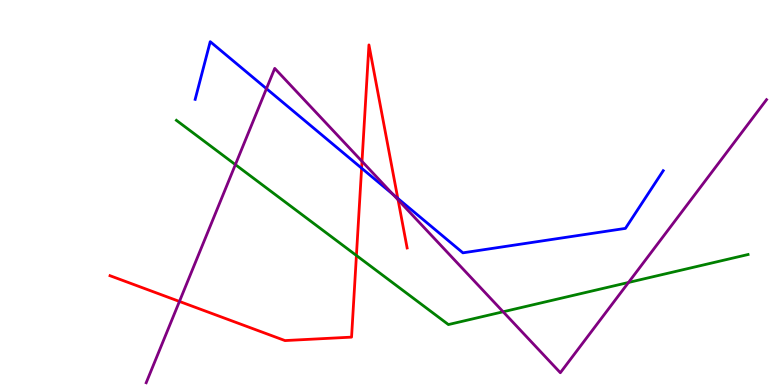[{'lines': ['blue', 'red'], 'intersections': [{'x': 4.67, 'y': 5.63}, {'x': 5.13, 'y': 4.85}]}, {'lines': ['green', 'red'], 'intersections': [{'x': 4.6, 'y': 3.36}]}, {'lines': ['purple', 'red'], 'intersections': [{'x': 2.32, 'y': 2.17}, {'x': 4.67, 'y': 5.81}, {'x': 5.14, 'y': 4.81}]}, {'lines': ['blue', 'green'], 'intersections': []}, {'lines': ['blue', 'purple'], 'intersections': [{'x': 3.44, 'y': 7.7}, {'x': 5.07, 'y': 4.95}]}, {'lines': ['green', 'purple'], 'intersections': [{'x': 3.04, 'y': 5.72}, {'x': 6.49, 'y': 1.9}, {'x': 8.11, 'y': 2.66}]}]